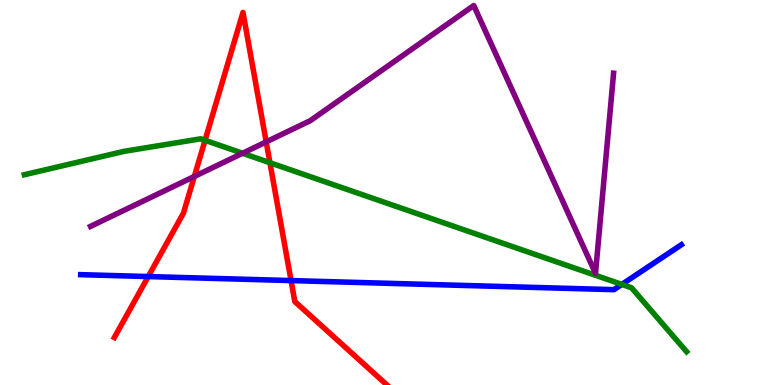[{'lines': ['blue', 'red'], 'intersections': [{'x': 1.91, 'y': 2.82}, {'x': 3.76, 'y': 2.71}]}, {'lines': ['green', 'red'], 'intersections': [{'x': 2.65, 'y': 6.36}, {'x': 3.48, 'y': 5.77}]}, {'lines': ['purple', 'red'], 'intersections': [{'x': 2.51, 'y': 5.42}, {'x': 3.43, 'y': 6.31}]}, {'lines': ['blue', 'green'], 'intersections': [{'x': 8.02, 'y': 2.61}]}, {'lines': ['blue', 'purple'], 'intersections': []}, {'lines': ['green', 'purple'], 'intersections': [{'x': 3.13, 'y': 6.02}]}]